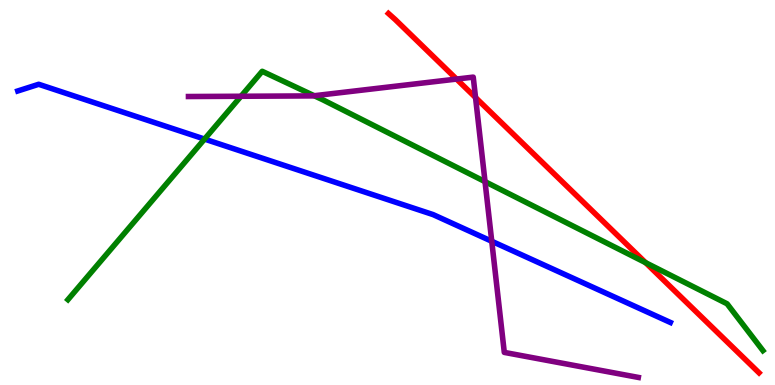[{'lines': ['blue', 'red'], 'intersections': []}, {'lines': ['green', 'red'], 'intersections': [{'x': 8.33, 'y': 3.18}]}, {'lines': ['purple', 'red'], 'intersections': [{'x': 5.89, 'y': 7.95}, {'x': 6.14, 'y': 7.47}]}, {'lines': ['blue', 'green'], 'intersections': [{'x': 2.64, 'y': 6.39}]}, {'lines': ['blue', 'purple'], 'intersections': [{'x': 6.35, 'y': 3.73}]}, {'lines': ['green', 'purple'], 'intersections': [{'x': 3.11, 'y': 7.5}, {'x': 4.05, 'y': 7.51}, {'x': 6.26, 'y': 5.28}]}]